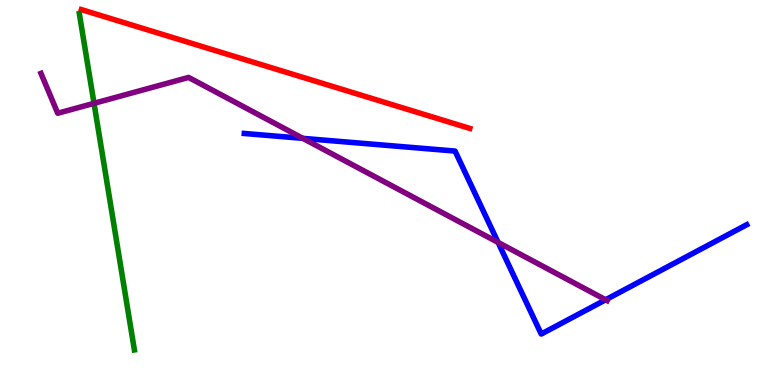[{'lines': ['blue', 'red'], 'intersections': []}, {'lines': ['green', 'red'], 'intersections': []}, {'lines': ['purple', 'red'], 'intersections': []}, {'lines': ['blue', 'green'], 'intersections': []}, {'lines': ['blue', 'purple'], 'intersections': [{'x': 3.91, 'y': 6.41}, {'x': 6.43, 'y': 3.7}, {'x': 7.81, 'y': 2.21}]}, {'lines': ['green', 'purple'], 'intersections': [{'x': 1.21, 'y': 7.32}]}]